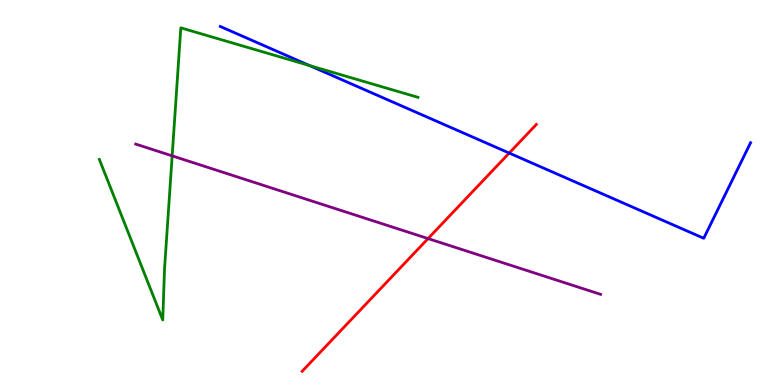[{'lines': ['blue', 'red'], 'intersections': [{'x': 6.57, 'y': 6.02}]}, {'lines': ['green', 'red'], 'intersections': []}, {'lines': ['purple', 'red'], 'intersections': [{'x': 5.52, 'y': 3.8}]}, {'lines': ['blue', 'green'], 'intersections': [{'x': 3.99, 'y': 8.3}]}, {'lines': ['blue', 'purple'], 'intersections': []}, {'lines': ['green', 'purple'], 'intersections': [{'x': 2.22, 'y': 5.95}]}]